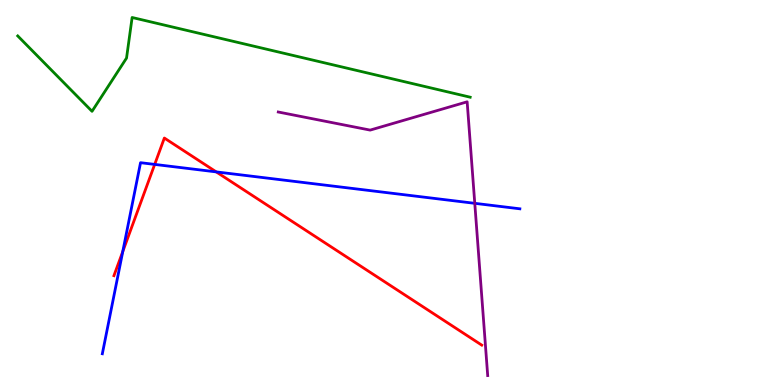[{'lines': ['blue', 'red'], 'intersections': [{'x': 1.58, 'y': 3.47}, {'x': 2.0, 'y': 5.73}, {'x': 2.79, 'y': 5.54}]}, {'lines': ['green', 'red'], 'intersections': []}, {'lines': ['purple', 'red'], 'intersections': []}, {'lines': ['blue', 'green'], 'intersections': []}, {'lines': ['blue', 'purple'], 'intersections': [{'x': 6.13, 'y': 4.72}]}, {'lines': ['green', 'purple'], 'intersections': []}]